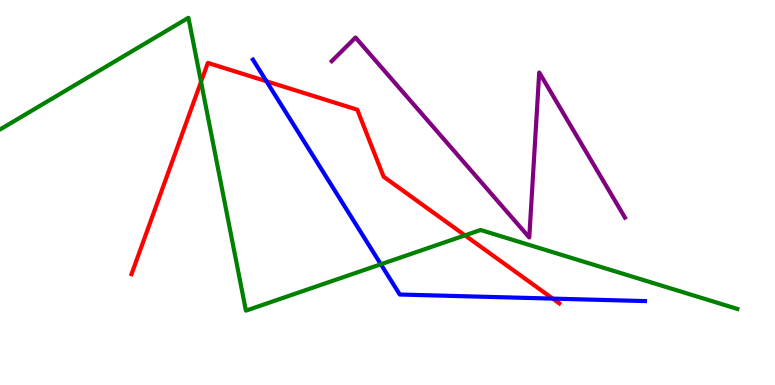[{'lines': ['blue', 'red'], 'intersections': [{'x': 3.44, 'y': 7.89}, {'x': 7.13, 'y': 2.24}]}, {'lines': ['green', 'red'], 'intersections': [{'x': 2.59, 'y': 7.87}, {'x': 6.0, 'y': 3.89}]}, {'lines': ['purple', 'red'], 'intersections': []}, {'lines': ['blue', 'green'], 'intersections': [{'x': 4.91, 'y': 3.14}]}, {'lines': ['blue', 'purple'], 'intersections': []}, {'lines': ['green', 'purple'], 'intersections': []}]